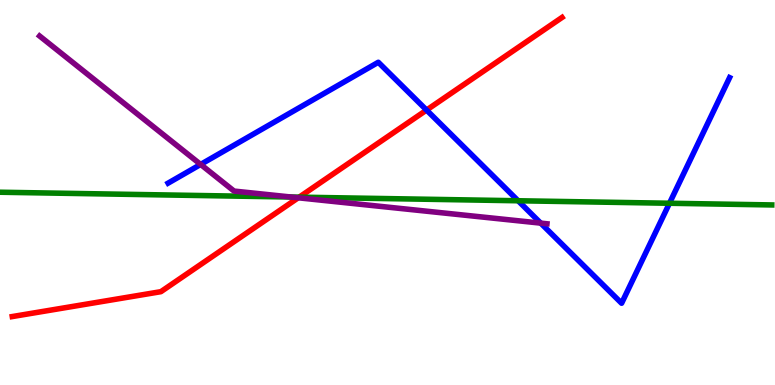[{'lines': ['blue', 'red'], 'intersections': [{'x': 5.5, 'y': 7.14}]}, {'lines': ['green', 'red'], 'intersections': [{'x': 3.86, 'y': 4.88}]}, {'lines': ['purple', 'red'], 'intersections': [{'x': 3.85, 'y': 4.86}]}, {'lines': ['blue', 'green'], 'intersections': [{'x': 6.69, 'y': 4.79}, {'x': 8.64, 'y': 4.72}]}, {'lines': ['blue', 'purple'], 'intersections': [{'x': 2.59, 'y': 5.73}, {'x': 6.98, 'y': 4.2}]}, {'lines': ['green', 'purple'], 'intersections': [{'x': 3.75, 'y': 4.88}]}]